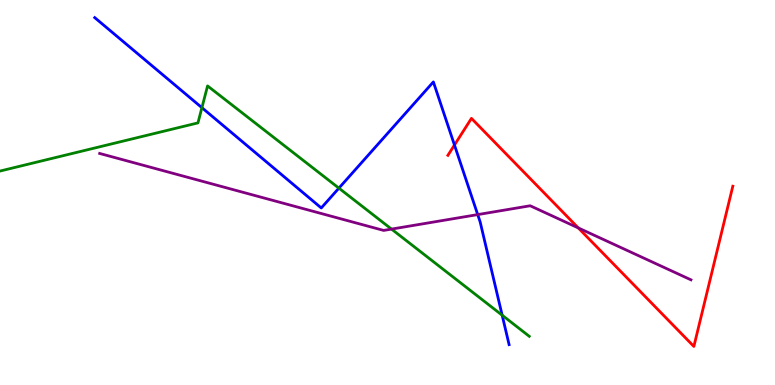[{'lines': ['blue', 'red'], 'intersections': [{'x': 5.86, 'y': 6.23}]}, {'lines': ['green', 'red'], 'intersections': []}, {'lines': ['purple', 'red'], 'intersections': [{'x': 7.46, 'y': 4.08}]}, {'lines': ['blue', 'green'], 'intersections': [{'x': 2.61, 'y': 7.2}, {'x': 4.37, 'y': 5.11}, {'x': 6.48, 'y': 1.81}]}, {'lines': ['blue', 'purple'], 'intersections': [{'x': 6.16, 'y': 4.43}]}, {'lines': ['green', 'purple'], 'intersections': [{'x': 5.05, 'y': 4.05}]}]